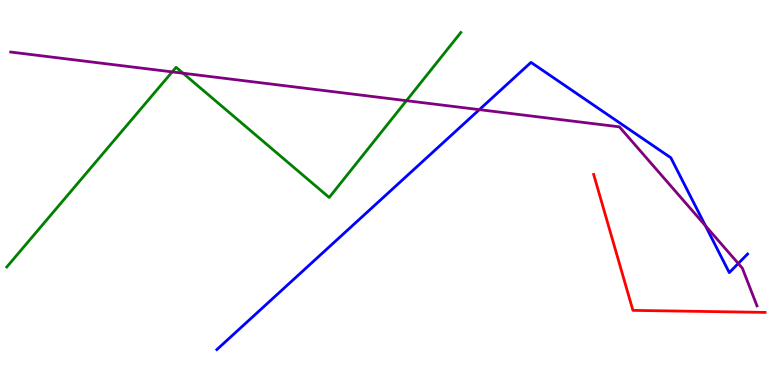[{'lines': ['blue', 'red'], 'intersections': []}, {'lines': ['green', 'red'], 'intersections': []}, {'lines': ['purple', 'red'], 'intersections': []}, {'lines': ['blue', 'green'], 'intersections': []}, {'lines': ['blue', 'purple'], 'intersections': [{'x': 6.18, 'y': 7.15}, {'x': 9.1, 'y': 4.14}, {'x': 9.53, 'y': 3.16}]}, {'lines': ['green', 'purple'], 'intersections': [{'x': 2.22, 'y': 8.13}, {'x': 2.36, 'y': 8.1}, {'x': 5.24, 'y': 7.38}]}]